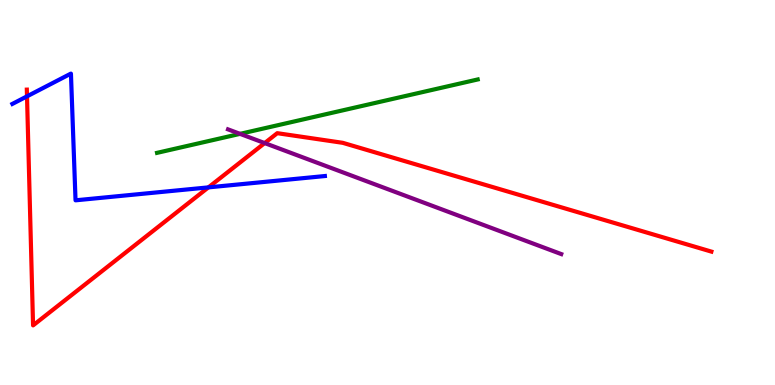[{'lines': ['blue', 'red'], 'intersections': [{'x': 0.348, 'y': 7.5}, {'x': 2.69, 'y': 5.13}]}, {'lines': ['green', 'red'], 'intersections': []}, {'lines': ['purple', 'red'], 'intersections': [{'x': 3.42, 'y': 6.28}]}, {'lines': ['blue', 'green'], 'intersections': []}, {'lines': ['blue', 'purple'], 'intersections': []}, {'lines': ['green', 'purple'], 'intersections': [{'x': 3.1, 'y': 6.52}]}]